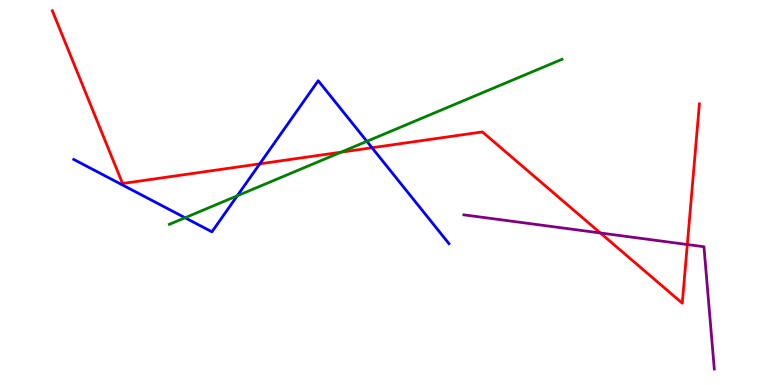[{'lines': ['blue', 'red'], 'intersections': [{'x': 3.35, 'y': 5.74}, {'x': 4.8, 'y': 6.16}]}, {'lines': ['green', 'red'], 'intersections': [{'x': 4.4, 'y': 6.05}]}, {'lines': ['purple', 'red'], 'intersections': [{'x': 7.75, 'y': 3.95}, {'x': 8.87, 'y': 3.65}]}, {'lines': ['blue', 'green'], 'intersections': [{'x': 2.39, 'y': 4.34}, {'x': 3.06, 'y': 4.91}, {'x': 4.73, 'y': 6.33}]}, {'lines': ['blue', 'purple'], 'intersections': []}, {'lines': ['green', 'purple'], 'intersections': []}]